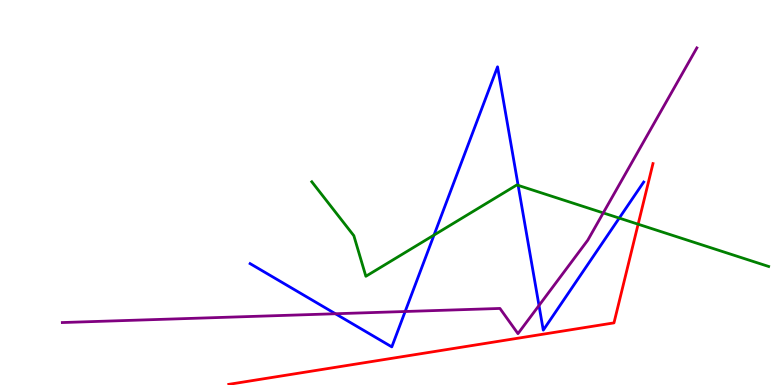[{'lines': ['blue', 'red'], 'intersections': []}, {'lines': ['green', 'red'], 'intersections': [{'x': 8.23, 'y': 4.18}]}, {'lines': ['purple', 'red'], 'intersections': []}, {'lines': ['blue', 'green'], 'intersections': [{'x': 5.6, 'y': 3.89}, {'x': 6.69, 'y': 5.19}, {'x': 7.99, 'y': 4.34}]}, {'lines': ['blue', 'purple'], 'intersections': [{'x': 4.33, 'y': 1.85}, {'x': 5.23, 'y': 1.91}, {'x': 6.95, 'y': 2.07}]}, {'lines': ['green', 'purple'], 'intersections': [{'x': 7.78, 'y': 4.47}]}]